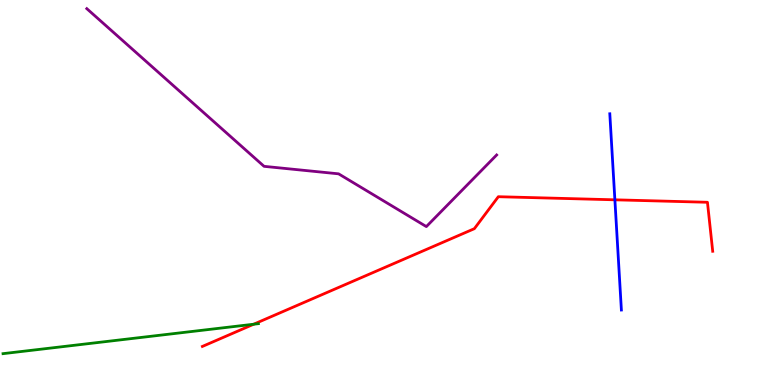[{'lines': ['blue', 'red'], 'intersections': [{'x': 7.93, 'y': 4.81}]}, {'lines': ['green', 'red'], 'intersections': [{'x': 3.27, 'y': 1.58}]}, {'lines': ['purple', 'red'], 'intersections': []}, {'lines': ['blue', 'green'], 'intersections': []}, {'lines': ['blue', 'purple'], 'intersections': []}, {'lines': ['green', 'purple'], 'intersections': []}]